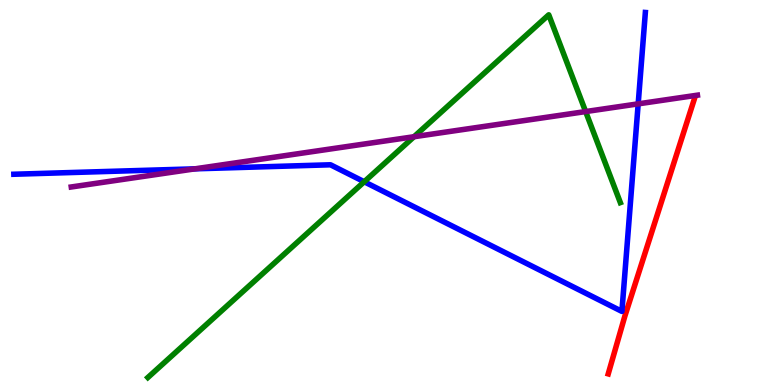[{'lines': ['blue', 'red'], 'intersections': []}, {'lines': ['green', 'red'], 'intersections': []}, {'lines': ['purple', 'red'], 'intersections': []}, {'lines': ['blue', 'green'], 'intersections': [{'x': 4.7, 'y': 5.28}]}, {'lines': ['blue', 'purple'], 'intersections': [{'x': 2.52, 'y': 5.61}, {'x': 8.23, 'y': 7.3}]}, {'lines': ['green', 'purple'], 'intersections': [{'x': 5.34, 'y': 6.45}, {'x': 7.56, 'y': 7.1}]}]